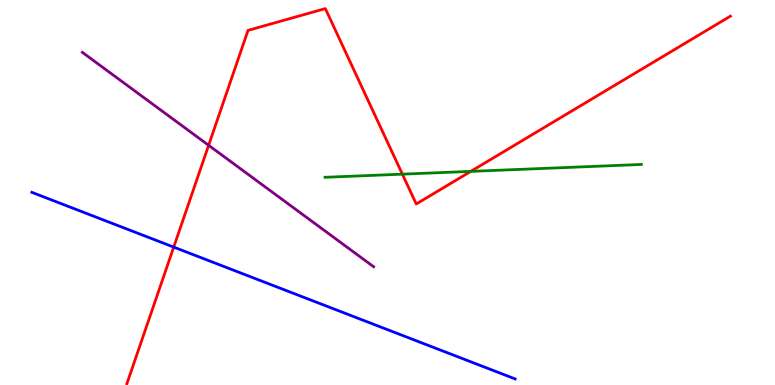[{'lines': ['blue', 'red'], 'intersections': [{'x': 2.24, 'y': 3.58}]}, {'lines': ['green', 'red'], 'intersections': [{'x': 5.19, 'y': 5.48}, {'x': 6.07, 'y': 5.55}]}, {'lines': ['purple', 'red'], 'intersections': [{'x': 2.69, 'y': 6.23}]}, {'lines': ['blue', 'green'], 'intersections': []}, {'lines': ['blue', 'purple'], 'intersections': []}, {'lines': ['green', 'purple'], 'intersections': []}]